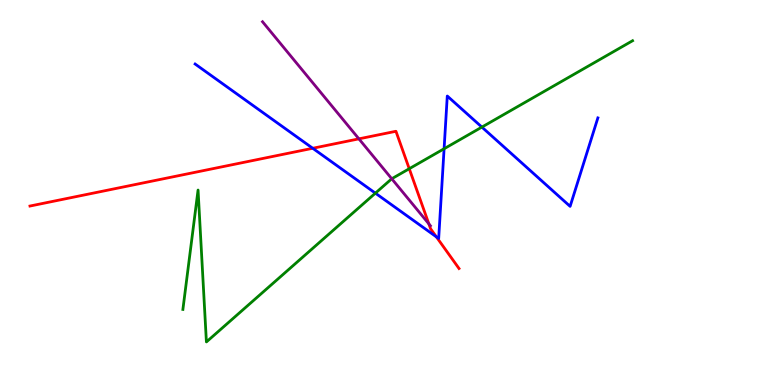[{'lines': ['blue', 'red'], 'intersections': [{'x': 4.04, 'y': 6.15}, {'x': 5.63, 'y': 3.85}]}, {'lines': ['green', 'red'], 'intersections': [{'x': 5.28, 'y': 5.62}]}, {'lines': ['purple', 'red'], 'intersections': [{'x': 4.63, 'y': 6.39}, {'x': 5.53, 'y': 4.19}]}, {'lines': ['blue', 'green'], 'intersections': [{'x': 4.84, 'y': 4.98}, {'x': 5.73, 'y': 6.14}, {'x': 6.22, 'y': 6.7}]}, {'lines': ['blue', 'purple'], 'intersections': []}, {'lines': ['green', 'purple'], 'intersections': [{'x': 5.05, 'y': 5.36}]}]